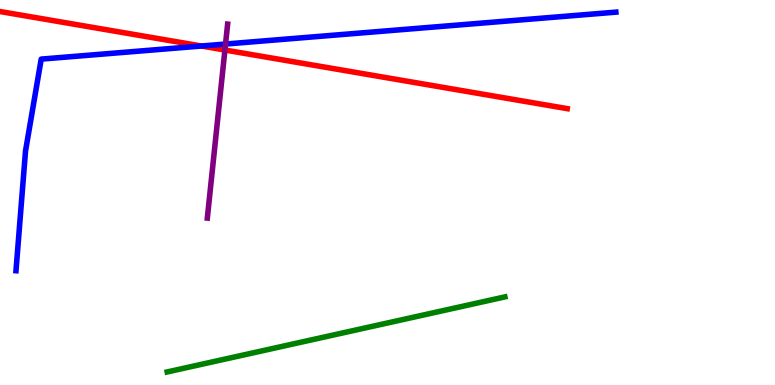[{'lines': ['blue', 'red'], 'intersections': [{'x': 2.6, 'y': 8.8}]}, {'lines': ['green', 'red'], 'intersections': []}, {'lines': ['purple', 'red'], 'intersections': [{'x': 2.9, 'y': 8.7}]}, {'lines': ['blue', 'green'], 'intersections': []}, {'lines': ['blue', 'purple'], 'intersections': [{'x': 2.91, 'y': 8.86}]}, {'lines': ['green', 'purple'], 'intersections': []}]